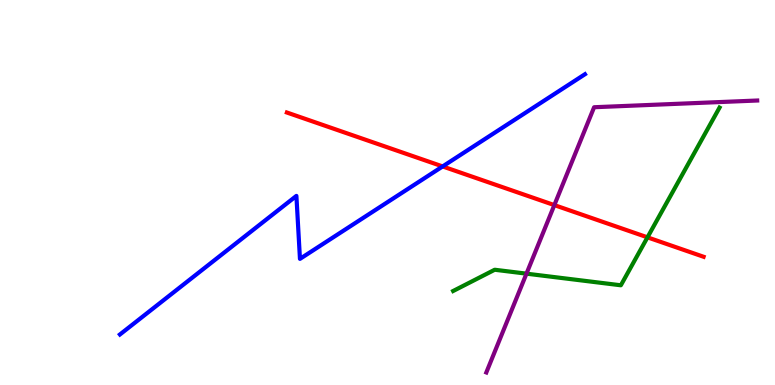[{'lines': ['blue', 'red'], 'intersections': [{'x': 5.71, 'y': 5.68}]}, {'lines': ['green', 'red'], 'intersections': [{'x': 8.35, 'y': 3.84}]}, {'lines': ['purple', 'red'], 'intersections': [{'x': 7.15, 'y': 4.67}]}, {'lines': ['blue', 'green'], 'intersections': []}, {'lines': ['blue', 'purple'], 'intersections': []}, {'lines': ['green', 'purple'], 'intersections': [{'x': 6.79, 'y': 2.89}]}]